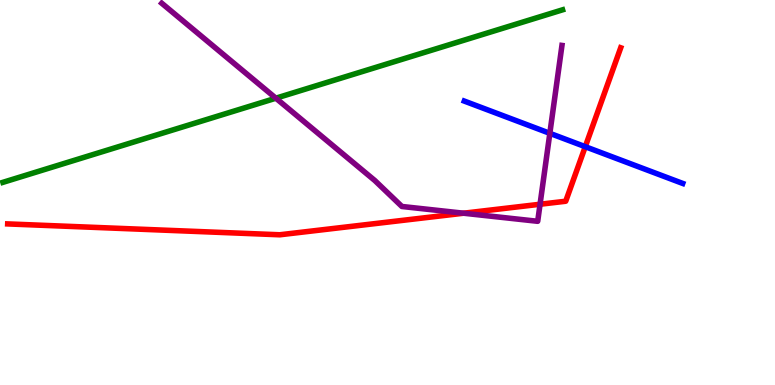[{'lines': ['blue', 'red'], 'intersections': [{'x': 7.55, 'y': 6.19}]}, {'lines': ['green', 'red'], 'intersections': []}, {'lines': ['purple', 'red'], 'intersections': [{'x': 5.98, 'y': 4.46}, {'x': 6.97, 'y': 4.69}]}, {'lines': ['blue', 'green'], 'intersections': []}, {'lines': ['blue', 'purple'], 'intersections': [{'x': 7.09, 'y': 6.54}]}, {'lines': ['green', 'purple'], 'intersections': [{'x': 3.56, 'y': 7.45}]}]